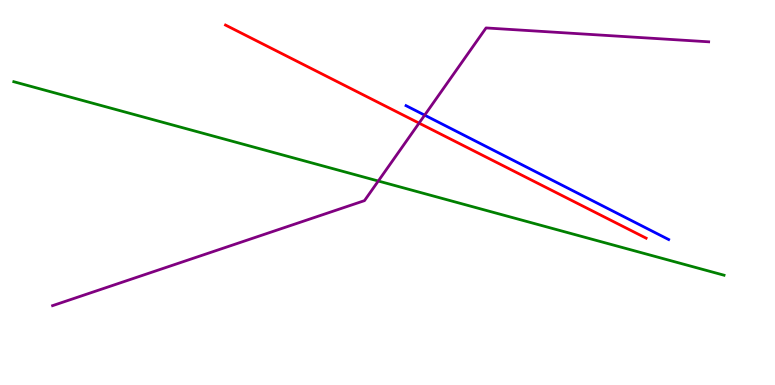[{'lines': ['blue', 'red'], 'intersections': []}, {'lines': ['green', 'red'], 'intersections': []}, {'lines': ['purple', 'red'], 'intersections': [{'x': 5.41, 'y': 6.8}]}, {'lines': ['blue', 'green'], 'intersections': []}, {'lines': ['blue', 'purple'], 'intersections': [{'x': 5.48, 'y': 7.01}]}, {'lines': ['green', 'purple'], 'intersections': [{'x': 4.88, 'y': 5.3}]}]